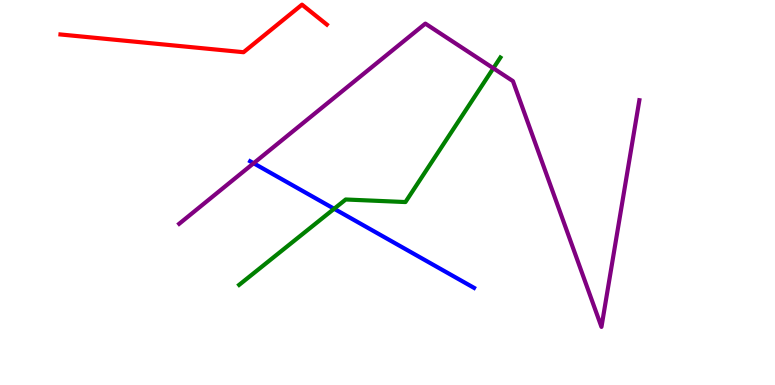[{'lines': ['blue', 'red'], 'intersections': []}, {'lines': ['green', 'red'], 'intersections': []}, {'lines': ['purple', 'red'], 'intersections': []}, {'lines': ['blue', 'green'], 'intersections': [{'x': 4.31, 'y': 4.58}]}, {'lines': ['blue', 'purple'], 'intersections': [{'x': 3.27, 'y': 5.76}]}, {'lines': ['green', 'purple'], 'intersections': [{'x': 6.37, 'y': 8.23}]}]